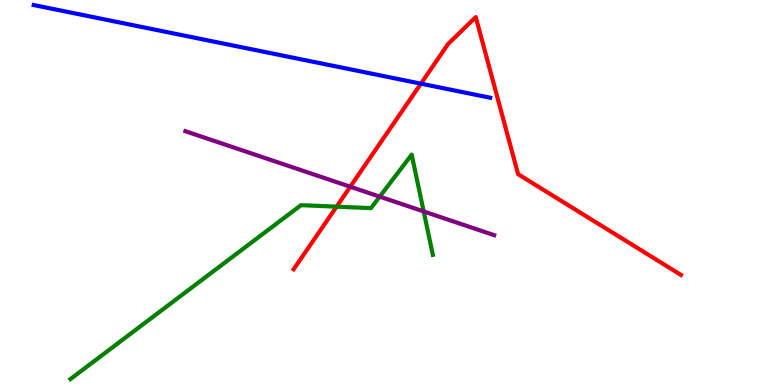[{'lines': ['blue', 'red'], 'intersections': [{'x': 5.43, 'y': 7.83}]}, {'lines': ['green', 'red'], 'intersections': [{'x': 4.34, 'y': 4.63}]}, {'lines': ['purple', 'red'], 'intersections': [{'x': 4.52, 'y': 5.15}]}, {'lines': ['blue', 'green'], 'intersections': []}, {'lines': ['blue', 'purple'], 'intersections': []}, {'lines': ['green', 'purple'], 'intersections': [{'x': 4.9, 'y': 4.89}, {'x': 5.47, 'y': 4.51}]}]